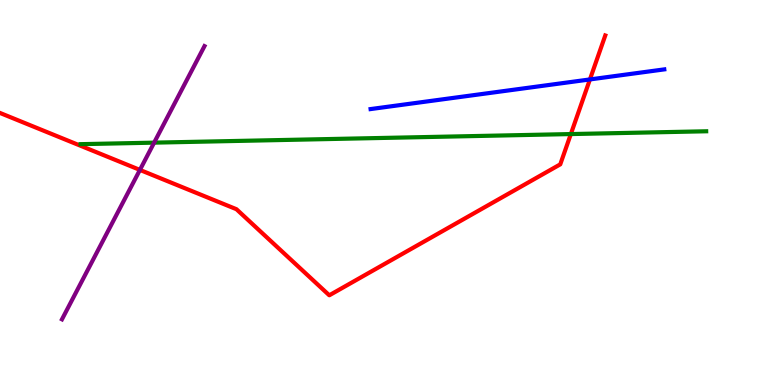[{'lines': ['blue', 'red'], 'intersections': [{'x': 7.61, 'y': 7.94}]}, {'lines': ['green', 'red'], 'intersections': [{'x': 7.37, 'y': 6.52}]}, {'lines': ['purple', 'red'], 'intersections': [{'x': 1.81, 'y': 5.59}]}, {'lines': ['blue', 'green'], 'intersections': []}, {'lines': ['blue', 'purple'], 'intersections': []}, {'lines': ['green', 'purple'], 'intersections': [{'x': 1.99, 'y': 6.29}]}]